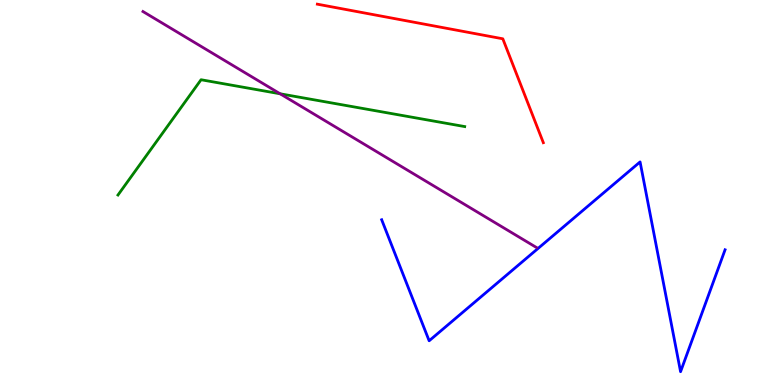[{'lines': ['blue', 'red'], 'intersections': []}, {'lines': ['green', 'red'], 'intersections': []}, {'lines': ['purple', 'red'], 'intersections': []}, {'lines': ['blue', 'green'], 'intersections': []}, {'lines': ['blue', 'purple'], 'intersections': []}, {'lines': ['green', 'purple'], 'intersections': [{'x': 3.61, 'y': 7.56}]}]